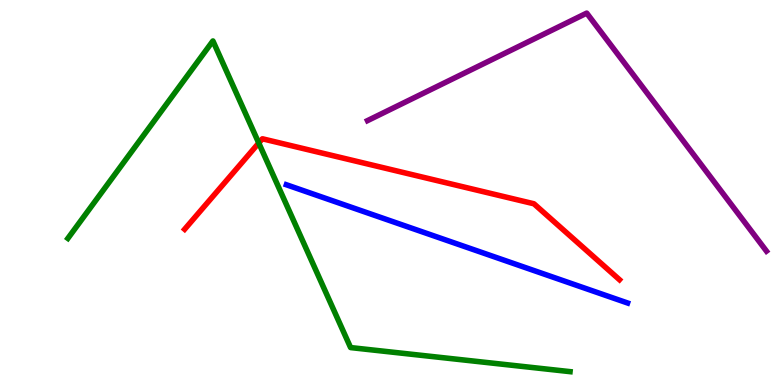[{'lines': ['blue', 'red'], 'intersections': []}, {'lines': ['green', 'red'], 'intersections': [{'x': 3.34, 'y': 6.29}]}, {'lines': ['purple', 'red'], 'intersections': []}, {'lines': ['blue', 'green'], 'intersections': []}, {'lines': ['blue', 'purple'], 'intersections': []}, {'lines': ['green', 'purple'], 'intersections': []}]